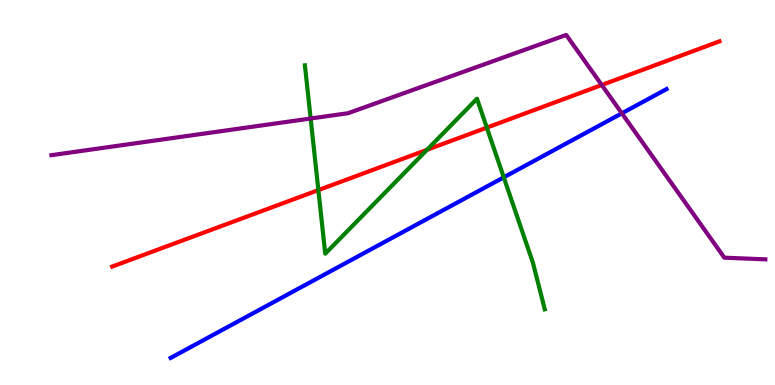[{'lines': ['blue', 'red'], 'intersections': []}, {'lines': ['green', 'red'], 'intersections': [{'x': 4.11, 'y': 5.06}, {'x': 5.51, 'y': 6.11}, {'x': 6.28, 'y': 6.69}]}, {'lines': ['purple', 'red'], 'intersections': [{'x': 7.76, 'y': 7.79}]}, {'lines': ['blue', 'green'], 'intersections': [{'x': 6.5, 'y': 5.39}]}, {'lines': ['blue', 'purple'], 'intersections': [{'x': 8.02, 'y': 7.06}]}, {'lines': ['green', 'purple'], 'intersections': [{'x': 4.01, 'y': 6.92}]}]